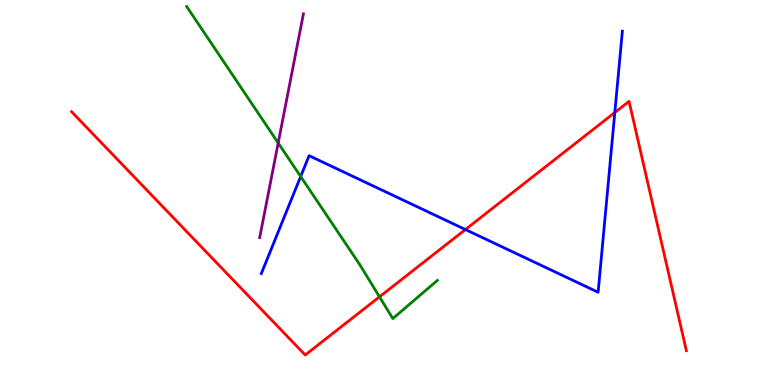[{'lines': ['blue', 'red'], 'intersections': [{'x': 6.01, 'y': 4.04}, {'x': 7.93, 'y': 7.08}]}, {'lines': ['green', 'red'], 'intersections': [{'x': 4.9, 'y': 2.29}]}, {'lines': ['purple', 'red'], 'intersections': []}, {'lines': ['blue', 'green'], 'intersections': [{'x': 3.88, 'y': 5.42}]}, {'lines': ['blue', 'purple'], 'intersections': []}, {'lines': ['green', 'purple'], 'intersections': [{'x': 3.59, 'y': 6.29}]}]